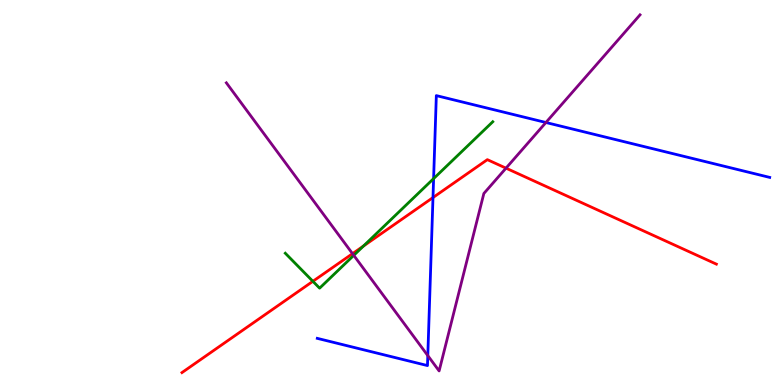[{'lines': ['blue', 'red'], 'intersections': [{'x': 5.59, 'y': 4.87}]}, {'lines': ['green', 'red'], 'intersections': [{'x': 4.04, 'y': 2.69}, {'x': 4.69, 'y': 3.61}]}, {'lines': ['purple', 'red'], 'intersections': [{'x': 4.55, 'y': 3.41}, {'x': 6.53, 'y': 5.63}]}, {'lines': ['blue', 'green'], 'intersections': [{'x': 5.59, 'y': 5.36}]}, {'lines': ['blue', 'purple'], 'intersections': [{'x': 5.52, 'y': 0.763}, {'x': 7.04, 'y': 6.82}]}, {'lines': ['green', 'purple'], 'intersections': [{'x': 4.56, 'y': 3.37}]}]